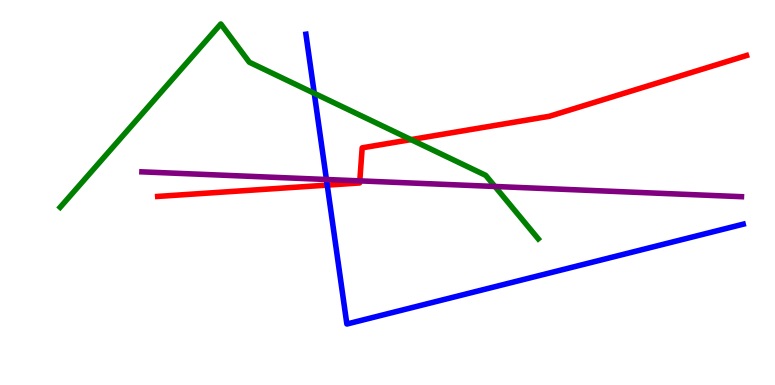[{'lines': ['blue', 'red'], 'intersections': [{'x': 4.22, 'y': 5.19}]}, {'lines': ['green', 'red'], 'intersections': [{'x': 5.3, 'y': 6.37}]}, {'lines': ['purple', 'red'], 'intersections': [{'x': 4.64, 'y': 5.3}]}, {'lines': ['blue', 'green'], 'intersections': [{'x': 4.06, 'y': 7.58}]}, {'lines': ['blue', 'purple'], 'intersections': [{'x': 4.21, 'y': 5.34}]}, {'lines': ['green', 'purple'], 'intersections': [{'x': 6.39, 'y': 5.16}]}]